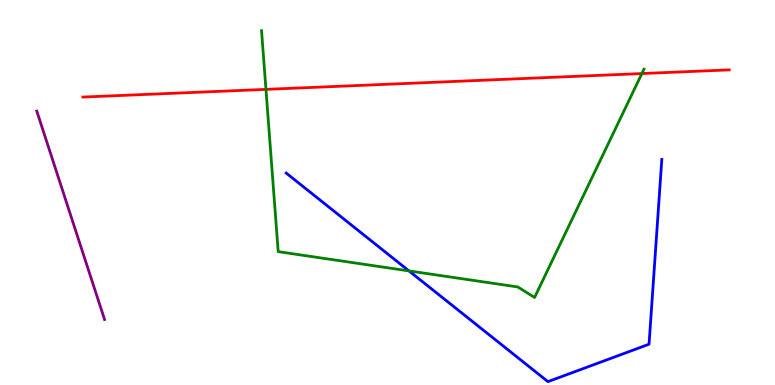[{'lines': ['blue', 'red'], 'intersections': []}, {'lines': ['green', 'red'], 'intersections': [{'x': 3.43, 'y': 7.68}, {'x': 8.28, 'y': 8.09}]}, {'lines': ['purple', 'red'], 'intersections': []}, {'lines': ['blue', 'green'], 'intersections': [{'x': 5.28, 'y': 2.96}]}, {'lines': ['blue', 'purple'], 'intersections': []}, {'lines': ['green', 'purple'], 'intersections': []}]